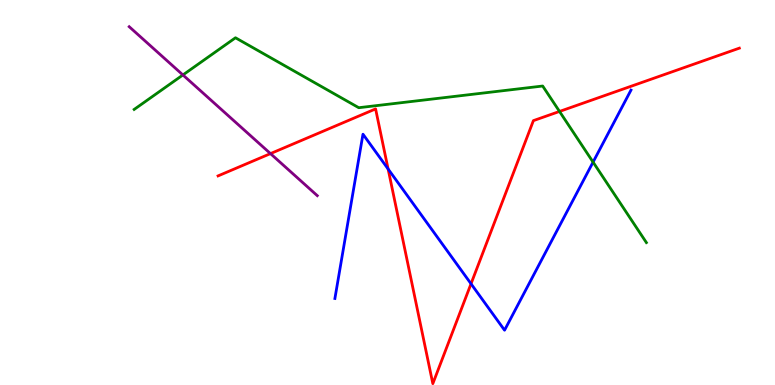[{'lines': ['blue', 'red'], 'intersections': [{'x': 5.01, 'y': 5.61}, {'x': 6.08, 'y': 2.63}]}, {'lines': ['green', 'red'], 'intersections': [{'x': 7.22, 'y': 7.11}]}, {'lines': ['purple', 'red'], 'intersections': [{'x': 3.49, 'y': 6.01}]}, {'lines': ['blue', 'green'], 'intersections': [{'x': 7.65, 'y': 5.79}]}, {'lines': ['blue', 'purple'], 'intersections': []}, {'lines': ['green', 'purple'], 'intersections': [{'x': 2.36, 'y': 8.05}]}]